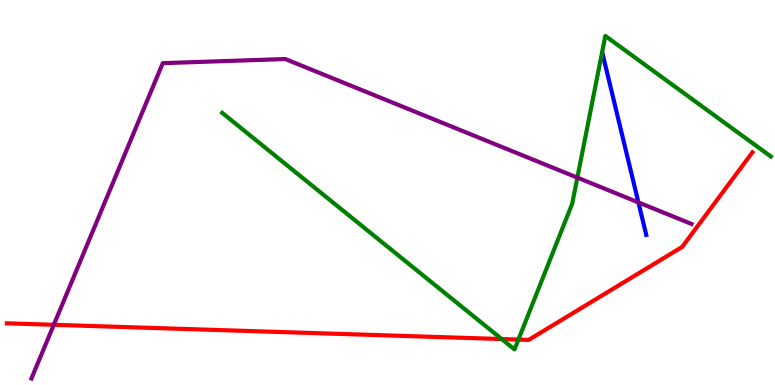[{'lines': ['blue', 'red'], 'intersections': []}, {'lines': ['green', 'red'], 'intersections': [{'x': 6.47, 'y': 1.19}, {'x': 6.69, 'y': 1.18}]}, {'lines': ['purple', 'red'], 'intersections': [{'x': 0.694, 'y': 1.56}]}, {'lines': ['blue', 'green'], 'intersections': []}, {'lines': ['blue', 'purple'], 'intersections': [{'x': 8.24, 'y': 4.74}]}, {'lines': ['green', 'purple'], 'intersections': [{'x': 7.45, 'y': 5.39}]}]